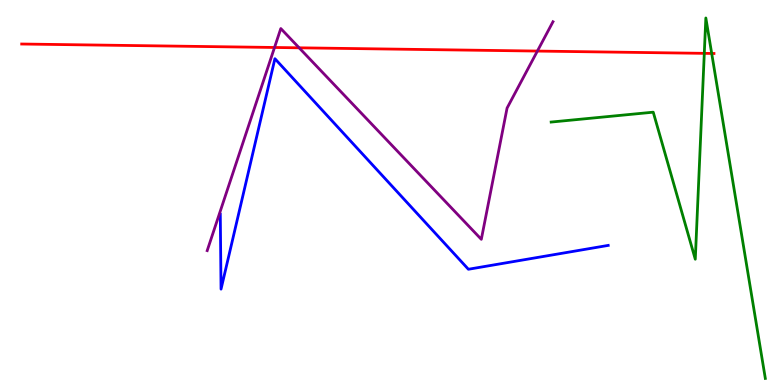[{'lines': ['blue', 'red'], 'intersections': []}, {'lines': ['green', 'red'], 'intersections': [{'x': 9.09, 'y': 8.61}, {'x': 9.18, 'y': 8.61}]}, {'lines': ['purple', 'red'], 'intersections': [{'x': 3.54, 'y': 8.77}, {'x': 3.86, 'y': 8.76}, {'x': 6.93, 'y': 8.67}]}, {'lines': ['blue', 'green'], 'intersections': []}, {'lines': ['blue', 'purple'], 'intersections': []}, {'lines': ['green', 'purple'], 'intersections': []}]